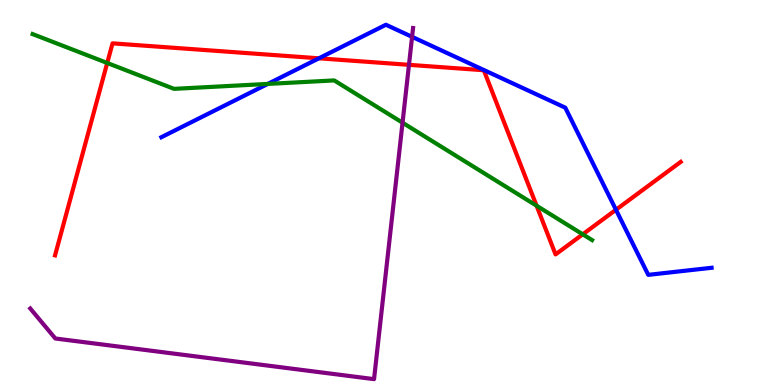[{'lines': ['blue', 'red'], 'intersections': [{'x': 4.12, 'y': 8.49}, {'x': 7.95, 'y': 4.55}]}, {'lines': ['green', 'red'], 'intersections': [{'x': 1.38, 'y': 8.36}, {'x': 6.92, 'y': 4.66}, {'x': 7.52, 'y': 3.91}]}, {'lines': ['purple', 'red'], 'intersections': [{'x': 5.28, 'y': 8.32}]}, {'lines': ['blue', 'green'], 'intersections': [{'x': 3.46, 'y': 7.82}]}, {'lines': ['blue', 'purple'], 'intersections': [{'x': 5.32, 'y': 9.04}]}, {'lines': ['green', 'purple'], 'intersections': [{'x': 5.19, 'y': 6.81}]}]